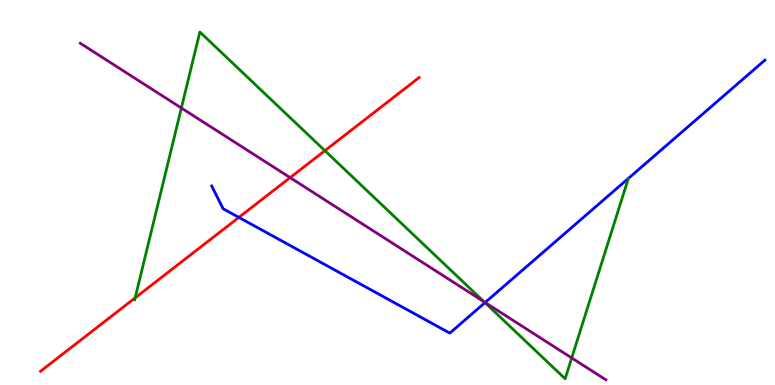[{'lines': ['blue', 'red'], 'intersections': [{'x': 3.08, 'y': 4.35}]}, {'lines': ['green', 'red'], 'intersections': [{'x': 1.74, 'y': 2.26}, {'x': 4.19, 'y': 6.09}]}, {'lines': ['purple', 'red'], 'intersections': [{'x': 3.74, 'y': 5.39}]}, {'lines': ['blue', 'green'], 'intersections': [{'x': 6.26, 'y': 2.14}]}, {'lines': ['blue', 'purple'], 'intersections': [{'x': 6.26, 'y': 2.14}]}, {'lines': ['green', 'purple'], 'intersections': [{'x': 2.34, 'y': 7.19}, {'x': 6.25, 'y': 2.16}, {'x': 7.38, 'y': 0.703}]}]